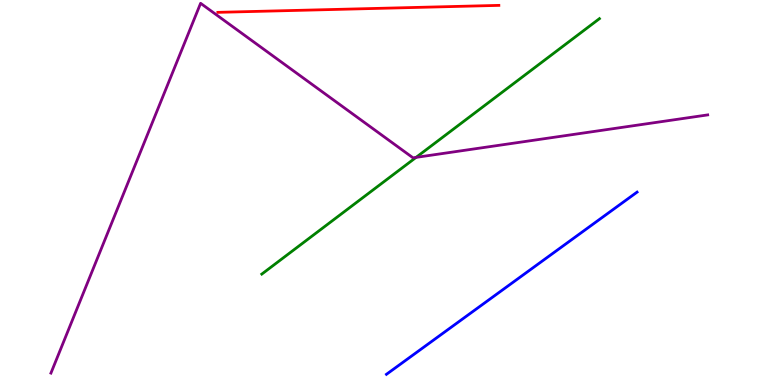[{'lines': ['blue', 'red'], 'intersections': []}, {'lines': ['green', 'red'], 'intersections': []}, {'lines': ['purple', 'red'], 'intersections': []}, {'lines': ['blue', 'green'], 'intersections': []}, {'lines': ['blue', 'purple'], 'intersections': []}, {'lines': ['green', 'purple'], 'intersections': [{'x': 5.37, 'y': 5.91}]}]